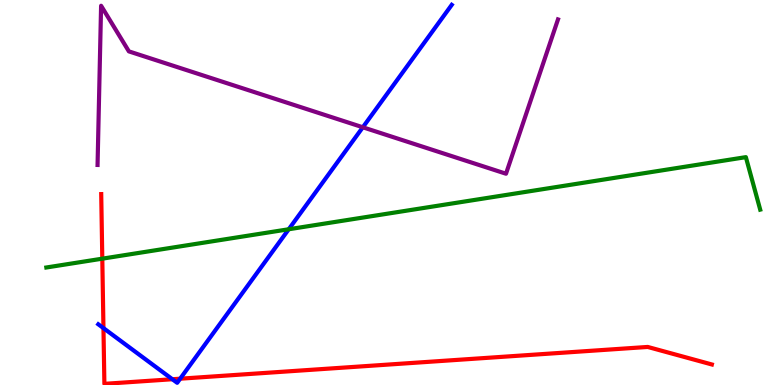[{'lines': ['blue', 'red'], 'intersections': [{'x': 1.33, 'y': 1.48}, {'x': 2.22, 'y': 0.15}, {'x': 2.32, 'y': 0.164}]}, {'lines': ['green', 'red'], 'intersections': [{'x': 1.32, 'y': 3.28}]}, {'lines': ['purple', 'red'], 'intersections': []}, {'lines': ['blue', 'green'], 'intersections': [{'x': 3.73, 'y': 4.05}]}, {'lines': ['blue', 'purple'], 'intersections': [{'x': 4.68, 'y': 6.69}]}, {'lines': ['green', 'purple'], 'intersections': []}]